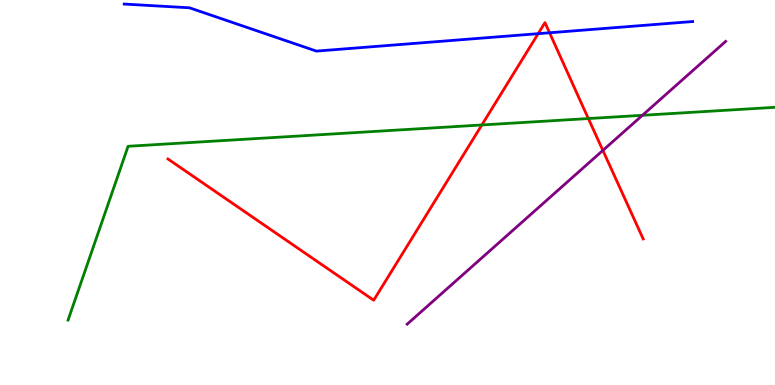[{'lines': ['blue', 'red'], 'intersections': [{'x': 6.94, 'y': 9.13}, {'x': 7.09, 'y': 9.15}]}, {'lines': ['green', 'red'], 'intersections': [{'x': 6.22, 'y': 6.75}, {'x': 7.59, 'y': 6.92}]}, {'lines': ['purple', 'red'], 'intersections': [{'x': 7.78, 'y': 6.09}]}, {'lines': ['blue', 'green'], 'intersections': []}, {'lines': ['blue', 'purple'], 'intersections': []}, {'lines': ['green', 'purple'], 'intersections': [{'x': 8.29, 'y': 7.01}]}]